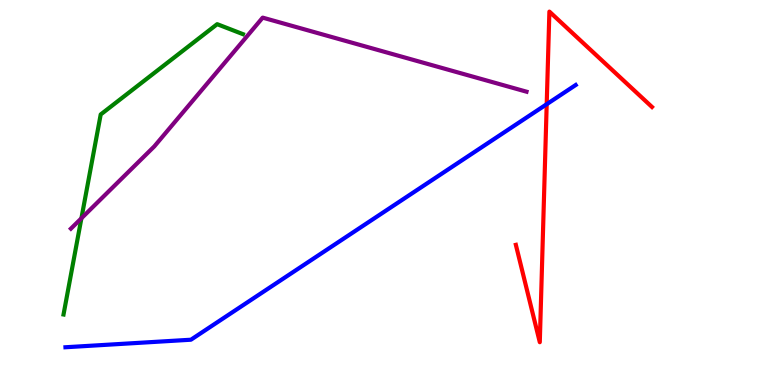[{'lines': ['blue', 'red'], 'intersections': [{'x': 7.05, 'y': 7.29}]}, {'lines': ['green', 'red'], 'intersections': []}, {'lines': ['purple', 'red'], 'intersections': []}, {'lines': ['blue', 'green'], 'intersections': []}, {'lines': ['blue', 'purple'], 'intersections': []}, {'lines': ['green', 'purple'], 'intersections': [{'x': 1.05, 'y': 4.33}]}]